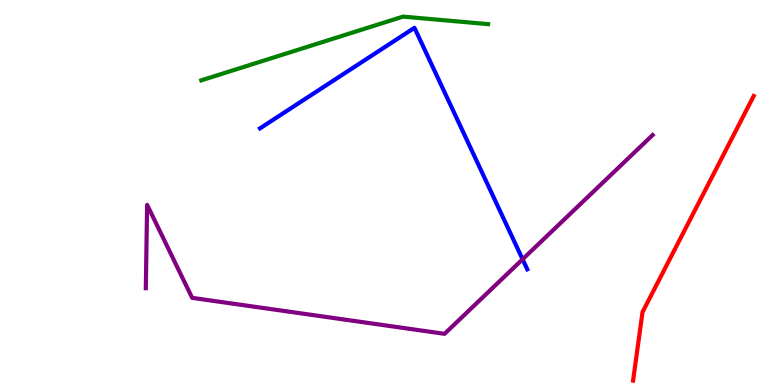[{'lines': ['blue', 'red'], 'intersections': []}, {'lines': ['green', 'red'], 'intersections': []}, {'lines': ['purple', 'red'], 'intersections': []}, {'lines': ['blue', 'green'], 'intersections': []}, {'lines': ['blue', 'purple'], 'intersections': [{'x': 6.74, 'y': 3.27}]}, {'lines': ['green', 'purple'], 'intersections': []}]